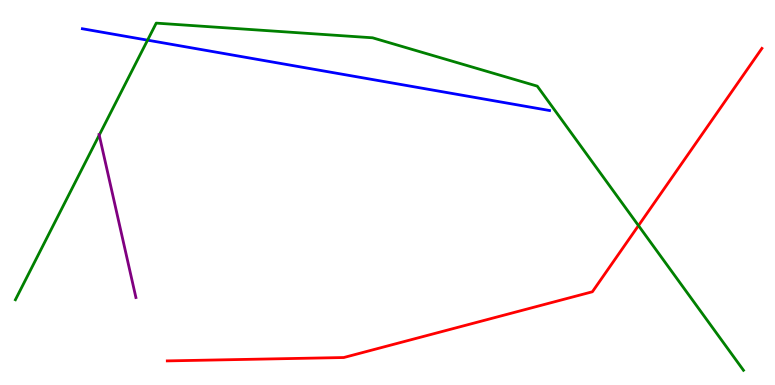[{'lines': ['blue', 'red'], 'intersections': []}, {'lines': ['green', 'red'], 'intersections': [{'x': 8.24, 'y': 4.14}]}, {'lines': ['purple', 'red'], 'intersections': []}, {'lines': ['blue', 'green'], 'intersections': [{'x': 1.9, 'y': 8.96}]}, {'lines': ['blue', 'purple'], 'intersections': []}, {'lines': ['green', 'purple'], 'intersections': [{'x': 1.28, 'y': 6.49}]}]